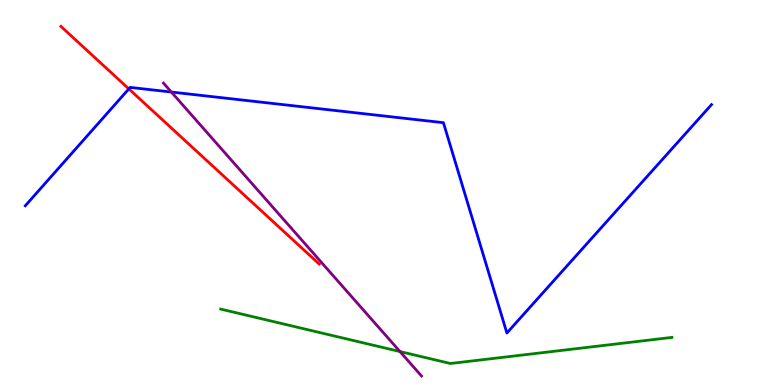[{'lines': ['blue', 'red'], 'intersections': [{'x': 1.66, 'y': 7.69}]}, {'lines': ['green', 'red'], 'intersections': []}, {'lines': ['purple', 'red'], 'intersections': []}, {'lines': ['blue', 'green'], 'intersections': []}, {'lines': ['blue', 'purple'], 'intersections': [{'x': 2.21, 'y': 7.61}]}, {'lines': ['green', 'purple'], 'intersections': [{'x': 5.16, 'y': 0.869}]}]